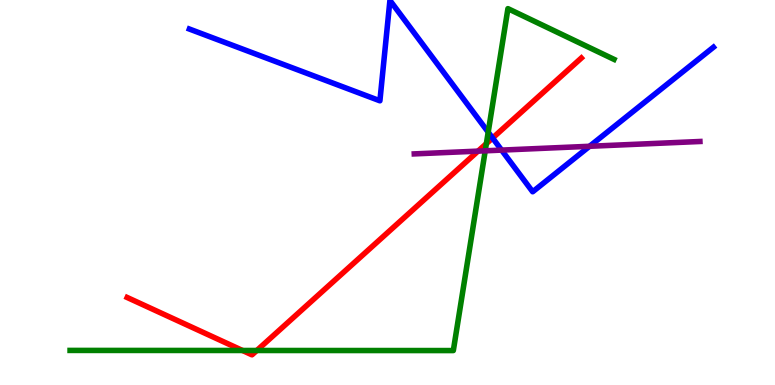[{'lines': ['blue', 'red'], 'intersections': [{'x': 6.36, 'y': 6.41}]}, {'lines': ['green', 'red'], 'intersections': [{'x': 3.13, 'y': 0.897}, {'x': 3.31, 'y': 0.896}, {'x': 6.28, 'y': 6.27}]}, {'lines': ['purple', 'red'], 'intersections': [{'x': 6.17, 'y': 6.07}]}, {'lines': ['blue', 'green'], 'intersections': [{'x': 6.3, 'y': 6.57}]}, {'lines': ['blue', 'purple'], 'intersections': [{'x': 6.47, 'y': 6.1}, {'x': 7.61, 'y': 6.2}]}, {'lines': ['green', 'purple'], 'intersections': [{'x': 6.26, 'y': 6.08}]}]